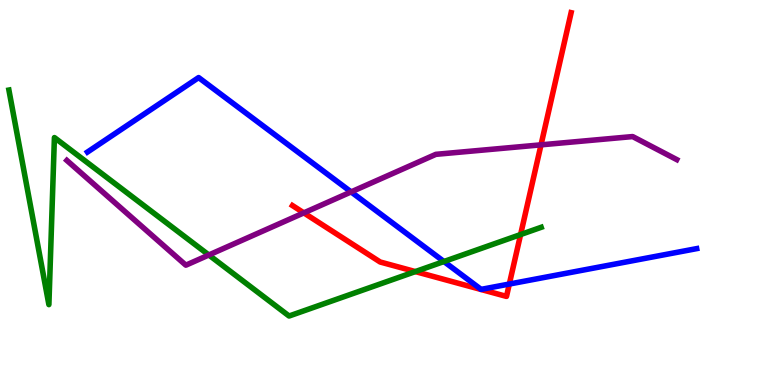[{'lines': ['blue', 'red'], 'intersections': [{'x': 6.57, 'y': 2.62}]}, {'lines': ['green', 'red'], 'intersections': [{'x': 5.36, 'y': 2.95}, {'x': 6.72, 'y': 3.91}]}, {'lines': ['purple', 'red'], 'intersections': [{'x': 3.92, 'y': 4.47}, {'x': 6.98, 'y': 6.24}]}, {'lines': ['blue', 'green'], 'intersections': [{'x': 5.73, 'y': 3.21}]}, {'lines': ['blue', 'purple'], 'intersections': [{'x': 4.53, 'y': 5.02}]}, {'lines': ['green', 'purple'], 'intersections': [{'x': 2.69, 'y': 3.38}]}]